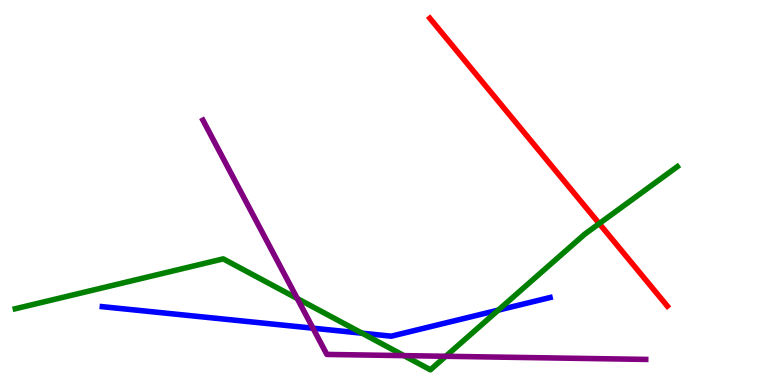[{'lines': ['blue', 'red'], 'intersections': []}, {'lines': ['green', 'red'], 'intersections': [{'x': 7.73, 'y': 4.19}]}, {'lines': ['purple', 'red'], 'intersections': []}, {'lines': ['blue', 'green'], 'intersections': [{'x': 4.67, 'y': 1.35}, {'x': 6.43, 'y': 1.94}]}, {'lines': ['blue', 'purple'], 'intersections': [{'x': 4.04, 'y': 1.48}]}, {'lines': ['green', 'purple'], 'intersections': [{'x': 3.84, 'y': 2.25}, {'x': 5.21, 'y': 0.763}, {'x': 5.75, 'y': 0.746}]}]